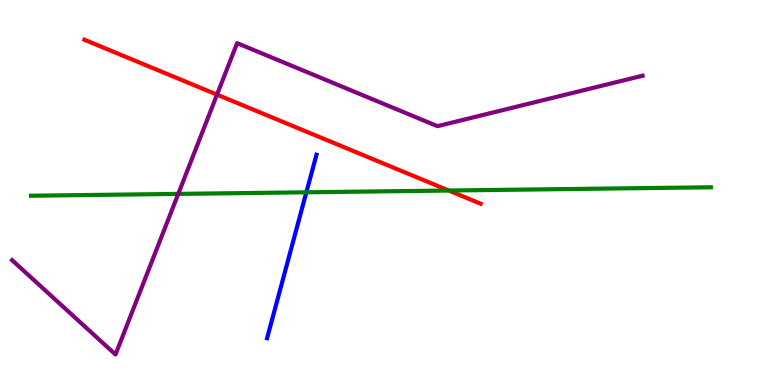[{'lines': ['blue', 'red'], 'intersections': []}, {'lines': ['green', 'red'], 'intersections': [{'x': 5.79, 'y': 5.05}]}, {'lines': ['purple', 'red'], 'intersections': [{'x': 2.8, 'y': 7.54}]}, {'lines': ['blue', 'green'], 'intersections': [{'x': 3.95, 'y': 5.01}]}, {'lines': ['blue', 'purple'], 'intersections': []}, {'lines': ['green', 'purple'], 'intersections': [{'x': 2.3, 'y': 4.96}]}]